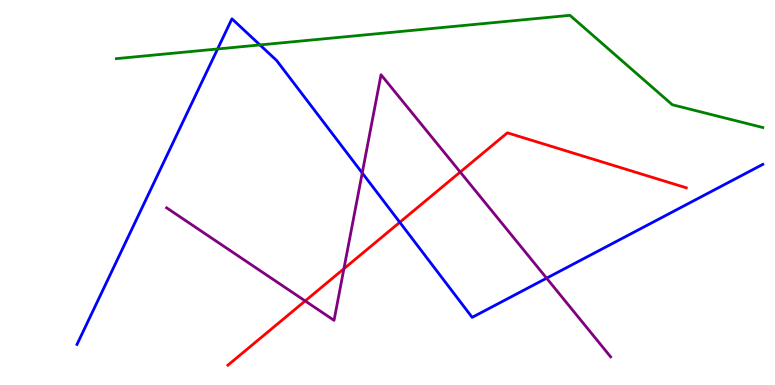[{'lines': ['blue', 'red'], 'intersections': [{'x': 5.16, 'y': 4.23}]}, {'lines': ['green', 'red'], 'intersections': []}, {'lines': ['purple', 'red'], 'intersections': [{'x': 3.94, 'y': 2.18}, {'x': 4.44, 'y': 3.02}, {'x': 5.94, 'y': 5.53}]}, {'lines': ['blue', 'green'], 'intersections': [{'x': 2.81, 'y': 8.73}, {'x': 3.35, 'y': 8.83}]}, {'lines': ['blue', 'purple'], 'intersections': [{'x': 4.67, 'y': 5.51}, {'x': 7.05, 'y': 2.77}]}, {'lines': ['green', 'purple'], 'intersections': []}]